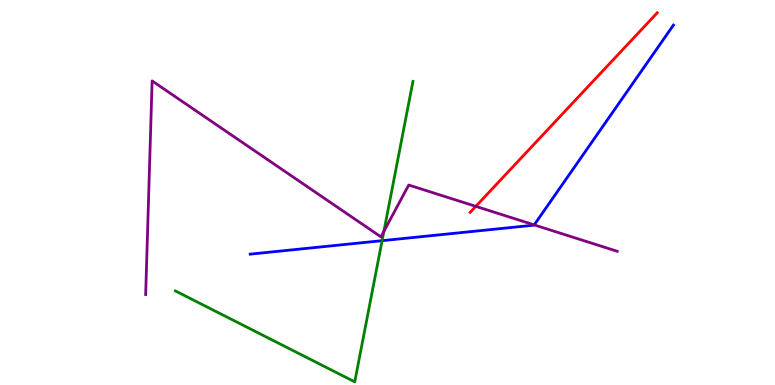[{'lines': ['blue', 'red'], 'intersections': []}, {'lines': ['green', 'red'], 'intersections': []}, {'lines': ['purple', 'red'], 'intersections': [{'x': 6.14, 'y': 4.64}]}, {'lines': ['blue', 'green'], 'intersections': [{'x': 4.93, 'y': 3.75}]}, {'lines': ['blue', 'purple'], 'intersections': [{'x': 6.89, 'y': 4.16}]}, {'lines': ['green', 'purple'], 'intersections': [{'x': 4.95, 'y': 3.99}]}]